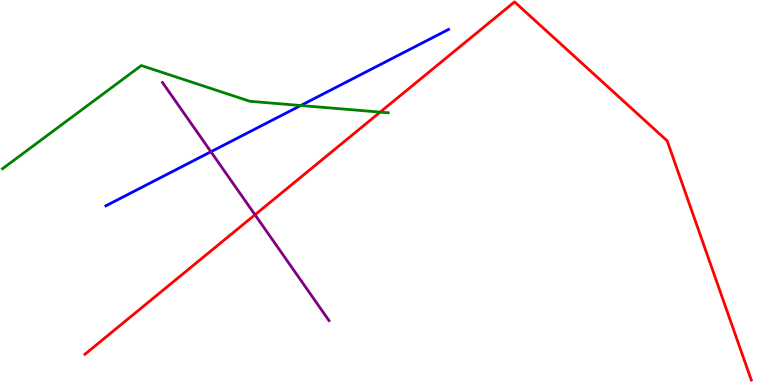[{'lines': ['blue', 'red'], 'intersections': []}, {'lines': ['green', 'red'], 'intersections': [{'x': 4.91, 'y': 7.09}]}, {'lines': ['purple', 'red'], 'intersections': [{'x': 3.29, 'y': 4.42}]}, {'lines': ['blue', 'green'], 'intersections': [{'x': 3.88, 'y': 7.26}]}, {'lines': ['blue', 'purple'], 'intersections': [{'x': 2.72, 'y': 6.06}]}, {'lines': ['green', 'purple'], 'intersections': []}]